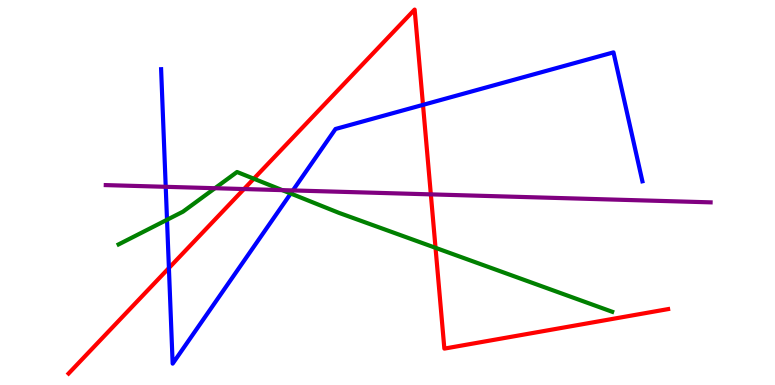[{'lines': ['blue', 'red'], 'intersections': [{'x': 2.18, 'y': 3.04}, {'x': 5.46, 'y': 7.28}]}, {'lines': ['green', 'red'], 'intersections': [{'x': 3.28, 'y': 5.36}, {'x': 5.62, 'y': 3.56}]}, {'lines': ['purple', 'red'], 'intersections': [{'x': 3.15, 'y': 5.09}, {'x': 5.56, 'y': 4.95}]}, {'lines': ['blue', 'green'], 'intersections': [{'x': 2.15, 'y': 4.29}, {'x': 3.75, 'y': 4.97}]}, {'lines': ['blue', 'purple'], 'intersections': [{'x': 2.14, 'y': 5.15}, {'x': 3.78, 'y': 5.05}]}, {'lines': ['green', 'purple'], 'intersections': [{'x': 2.77, 'y': 5.11}, {'x': 3.64, 'y': 5.06}]}]